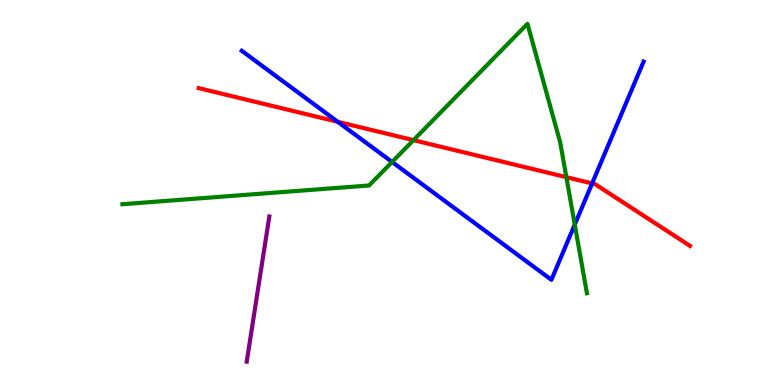[{'lines': ['blue', 'red'], 'intersections': [{'x': 4.36, 'y': 6.84}, {'x': 7.64, 'y': 5.24}]}, {'lines': ['green', 'red'], 'intersections': [{'x': 5.34, 'y': 6.36}, {'x': 7.31, 'y': 5.4}]}, {'lines': ['purple', 'red'], 'intersections': []}, {'lines': ['blue', 'green'], 'intersections': [{'x': 5.06, 'y': 5.79}, {'x': 7.42, 'y': 4.17}]}, {'lines': ['blue', 'purple'], 'intersections': []}, {'lines': ['green', 'purple'], 'intersections': []}]